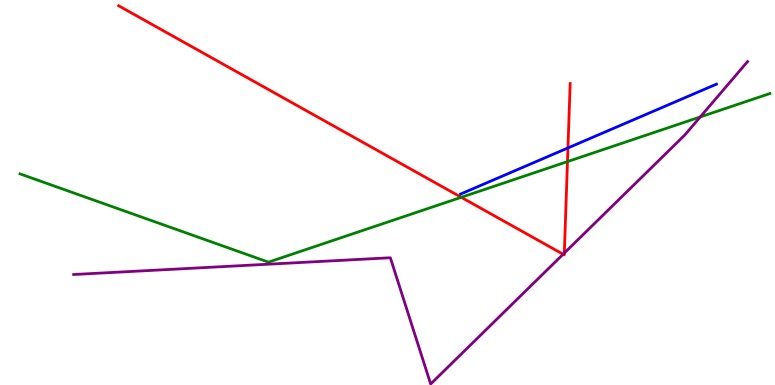[{'lines': ['blue', 'red'], 'intersections': [{'x': 7.33, 'y': 6.16}]}, {'lines': ['green', 'red'], 'intersections': [{'x': 5.95, 'y': 4.88}, {'x': 7.32, 'y': 5.8}]}, {'lines': ['purple', 'red'], 'intersections': [{'x': 7.27, 'y': 3.4}, {'x': 7.28, 'y': 3.43}]}, {'lines': ['blue', 'green'], 'intersections': []}, {'lines': ['blue', 'purple'], 'intersections': []}, {'lines': ['green', 'purple'], 'intersections': [{'x': 9.04, 'y': 6.96}]}]